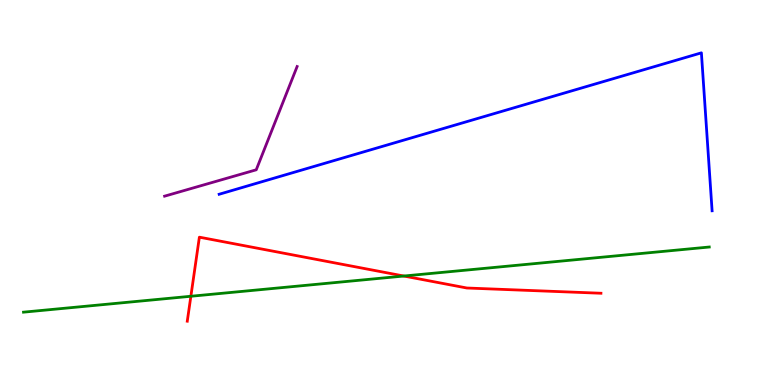[{'lines': ['blue', 'red'], 'intersections': []}, {'lines': ['green', 'red'], 'intersections': [{'x': 2.46, 'y': 2.3}, {'x': 5.21, 'y': 2.83}]}, {'lines': ['purple', 'red'], 'intersections': []}, {'lines': ['blue', 'green'], 'intersections': []}, {'lines': ['blue', 'purple'], 'intersections': []}, {'lines': ['green', 'purple'], 'intersections': []}]